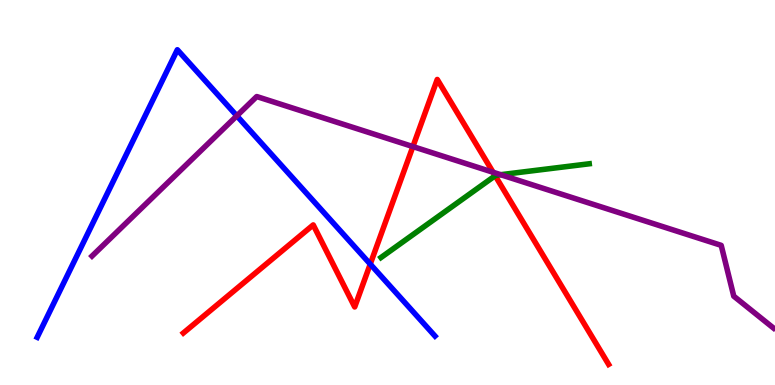[{'lines': ['blue', 'red'], 'intersections': [{'x': 4.78, 'y': 3.14}]}, {'lines': ['green', 'red'], 'intersections': [{'x': 6.39, 'y': 5.44}]}, {'lines': ['purple', 'red'], 'intersections': [{'x': 5.33, 'y': 6.19}, {'x': 6.36, 'y': 5.53}]}, {'lines': ['blue', 'green'], 'intersections': []}, {'lines': ['blue', 'purple'], 'intersections': [{'x': 3.06, 'y': 6.99}]}, {'lines': ['green', 'purple'], 'intersections': [{'x': 6.46, 'y': 5.46}]}]